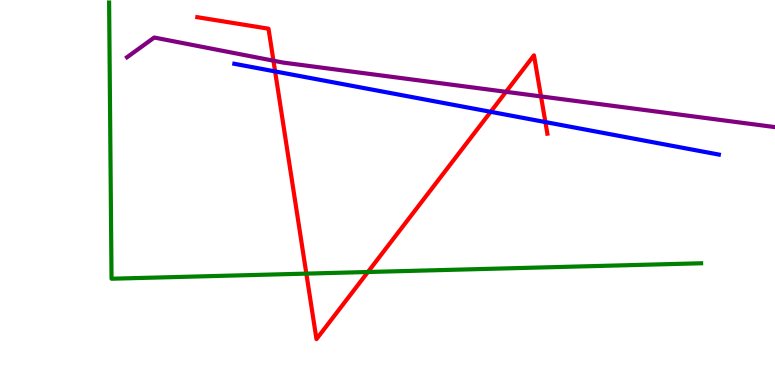[{'lines': ['blue', 'red'], 'intersections': [{'x': 3.55, 'y': 8.14}, {'x': 6.33, 'y': 7.1}, {'x': 7.04, 'y': 6.83}]}, {'lines': ['green', 'red'], 'intersections': [{'x': 3.95, 'y': 2.89}, {'x': 4.75, 'y': 2.93}]}, {'lines': ['purple', 'red'], 'intersections': [{'x': 3.53, 'y': 8.42}, {'x': 6.53, 'y': 7.62}, {'x': 6.98, 'y': 7.5}]}, {'lines': ['blue', 'green'], 'intersections': []}, {'lines': ['blue', 'purple'], 'intersections': []}, {'lines': ['green', 'purple'], 'intersections': []}]